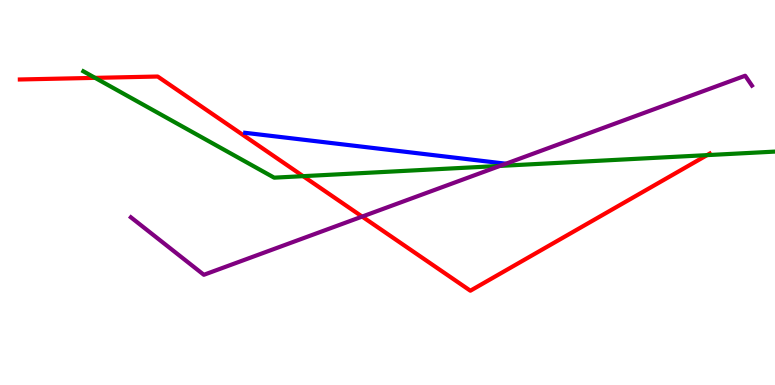[{'lines': ['blue', 'red'], 'intersections': []}, {'lines': ['green', 'red'], 'intersections': [{'x': 1.23, 'y': 7.98}, {'x': 3.91, 'y': 5.42}, {'x': 9.12, 'y': 5.97}]}, {'lines': ['purple', 'red'], 'intersections': [{'x': 4.67, 'y': 4.37}]}, {'lines': ['blue', 'green'], 'intersections': []}, {'lines': ['blue', 'purple'], 'intersections': [{'x': 6.53, 'y': 5.75}]}, {'lines': ['green', 'purple'], 'intersections': [{'x': 6.45, 'y': 5.69}]}]